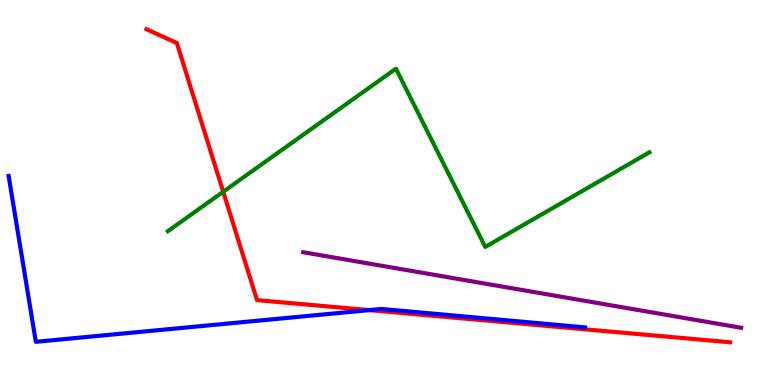[{'lines': ['blue', 'red'], 'intersections': [{'x': 4.76, 'y': 1.95}]}, {'lines': ['green', 'red'], 'intersections': [{'x': 2.88, 'y': 5.02}]}, {'lines': ['purple', 'red'], 'intersections': []}, {'lines': ['blue', 'green'], 'intersections': []}, {'lines': ['blue', 'purple'], 'intersections': []}, {'lines': ['green', 'purple'], 'intersections': []}]